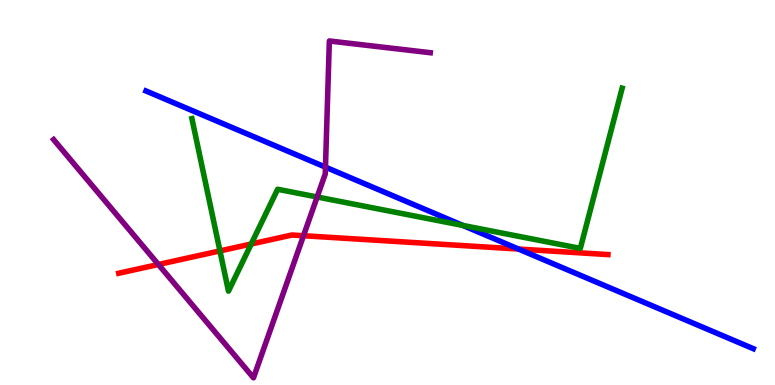[{'lines': ['blue', 'red'], 'intersections': [{'x': 6.69, 'y': 3.53}]}, {'lines': ['green', 'red'], 'intersections': [{'x': 2.84, 'y': 3.48}, {'x': 3.24, 'y': 3.66}]}, {'lines': ['purple', 'red'], 'intersections': [{'x': 2.04, 'y': 3.13}, {'x': 3.92, 'y': 3.88}]}, {'lines': ['blue', 'green'], 'intersections': [{'x': 5.97, 'y': 4.14}]}, {'lines': ['blue', 'purple'], 'intersections': [{'x': 4.2, 'y': 5.66}]}, {'lines': ['green', 'purple'], 'intersections': [{'x': 4.09, 'y': 4.88}]}]